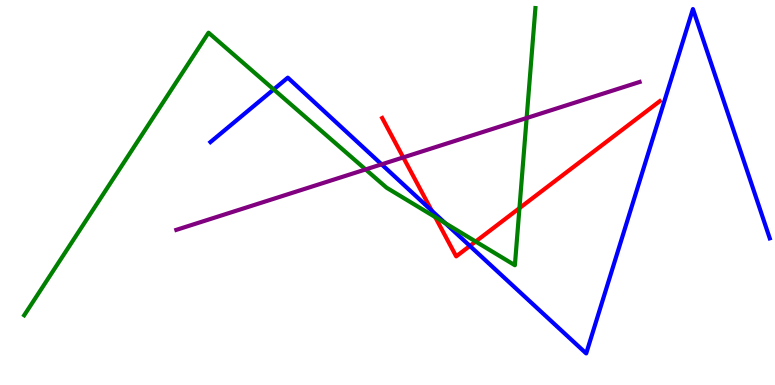[{'lines': ['blue', 'red'], 'intersections': [{'x': 5.57, 'y': 4.53}, {'x': 6.06, 'y': 3.61}]}, {'lines': ['green', 'red'], 'intersections': [{'x': 5.62, 'y': 4.36}, {'x': 6.14, 'y': 3.73}, {'x': 6.7, 'y': 4.59}]}, {'lines': ['purple', 'red'], 'intersections': [{'x': 5.2, 'y': 5.91}]}, {'lines': ['blue', 'green'], 'intersections': [{'x': 3.53, 'y': 7.68}, {'x': 5.74, 'y': 4.2}]}, {'lines': ['blue', 'purple'], 'intersections': [{'x': 4.92, 'y': 5.73}]}, {'lines': ['green', 'purple'], 'intersections': [{'x': 4.72, 'y': 5.6}, {'x': 6.8, 'y': 6.93}]}]